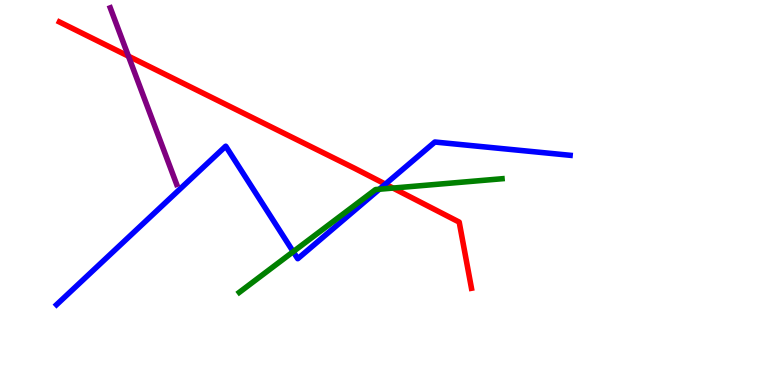[{'lines': ['blue', 'red'], 'intersections': [{'x': 4.97, 'y': 5.22}]}, {'lines': ['green', 'red'], 'intersections': [{'x': 5.07, 'y': 5.12}]}, {'lines': ['purple', 'red'], 'intersections': [{'x': 1.66, 'y': 8.54}]}, {'lines': ['blue', 'green'], 'intersections': [{'x': 3.78, 'y': 3.46}, {'x': 4.9, 'y': 5.08}]}, {'lines': ['blue', 'purple'], 'intersections': []}, {'lines': ['green', 'purple'], 'intersections': []}]